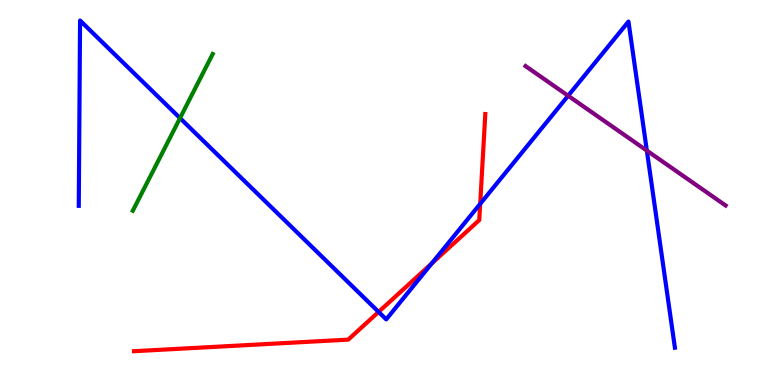[{'lines': ['blue', 'red'], 'intersections': [{'x': 4.89, 'y': 1.9}, {'x': 5.57, 'y': 3.15}, {'x': 6.2, 'y': 4.7}]}, {'lines': ['green', 'red'], 'intersections': []}, {'lines': ['purple', 'red'], 'intersections': []}, {'lines': ['blue', 'green'], 'intersections': [{'x': 2.32, 'y': 6.93}]}, {'lines': ['blue', 'purple'], 'intersections': [{'x': 7.33, 'y': 7.51}, {'x': 8.35, 'y': 6.09}]}, {'lines': ['green', 'purple'], 'intersections': []}]